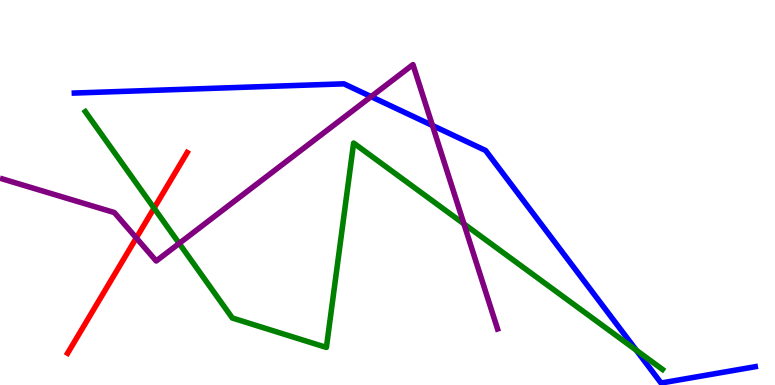[{'lines': ['blue', 'red'], 'intersections': []}, {'lines': ['green', 'red'], 'intersections': [{'x': 1.99, 'y': 4.59}]}, {'lines': ['purple', 'red'], 'intersections': [{'x': 1.76, 'y': 3.82}]}, {'lines': ['blue', 'green'], 'intersections': [{'x': 8.21, 'y': 0.902}]}, {'lines': ['blue', 'purple'], 'intersections': [{'x': 4.79, 'y': 7.49}, {'x': 5.58, 'y': 6.74}]}, {'lines': ['green', 'purple'], 'intersections': [{'x': 2.31, 'y': 3.68}, {'x': 5.99, 'y': 4.18}]}]